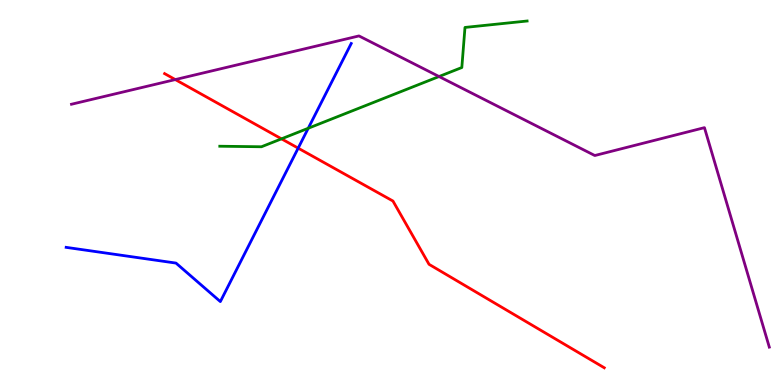[{'lines': ['blue', 'red'], 'intersections': [{'x': 3.85, 'y': 6.15}]}, {'lines': ['green', 'red'], 'intersections': [{'x': 3.63, 'y': 6.39}]}, {'lines': ['purple', 'red'], 'intersections': [{'x': 2.26, 'y': 7.93}]}, {'lines': ['blue', 'green'], 'intersections': [{'x': 3.98, 'y': 6.67}]}, {'lines': ['blue', 'purple'], 'intersections': []}, {'lines': ['green', 'purple'], 'intersections': [{'x': 5.67, 'y': 8.01}]}]